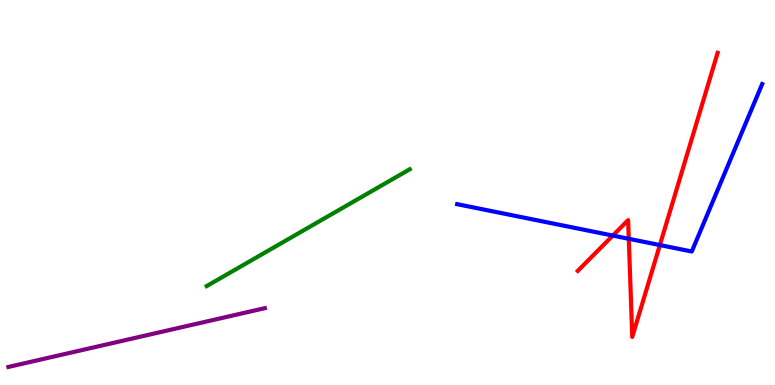[{'lines': ['blue', 'red'], 'intersections': [{'x': 7.91, 'y': 3.88}, {'x': 8.11, 'y': 3.8}, {'x': 8.51, 'y': 3.63}]}, {'lines': ['green', 'red'], 'intersections': []}, {'lines': ['purple', 'red'], 'intersections': []}, {'lines': ['blue', 'green'], 'intersections': []}, {'lines': ['blue', 'purple'], 'intersections': []}, {'lines': ['green', 'purple'], 'intersections': []}]